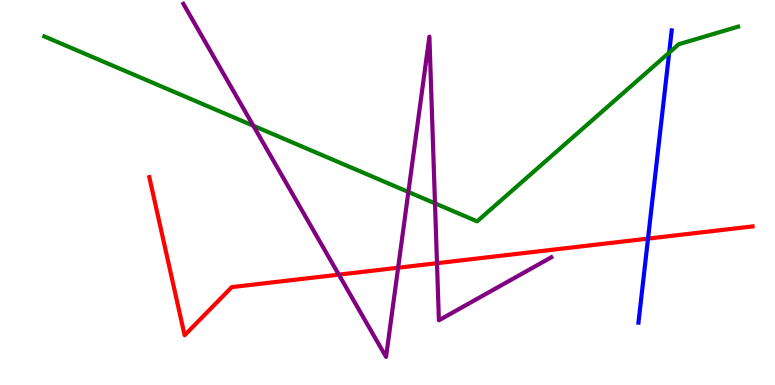[{'lines': ['blue', 'red'], 'intersections': [{'x': 8.36, 'y': 3.8}]}, {'lines': ['green', 'red'], 'intersections': []}, {'lines': ['purple', 'red'], 'intersections': [{'x': 4.37, 'y': 2.87}, {'x': 5.14, 'y': 3.05}, {'x': 5.64, 'y': 3.16}]}, {'lines': ['blue', 'green'], 'intersections': [{'x': 8.63, 'y': 8.63}]}, {'lines': ['blue', 'purple'], 'intersections': []}, {'lines': ['green', 'purple'], 'intersections': [{'x': 3.27, 'y': 6.73}, {'x': 5.27, 'y': 5.01}, {'x': 5.61, 'y': 4.72}]}]